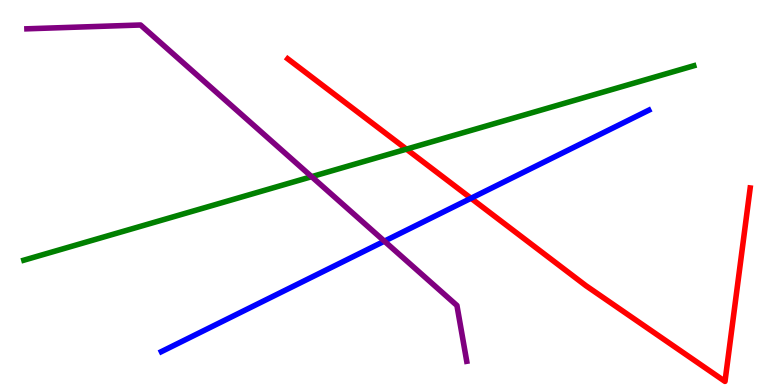[{'lines': ['blue', 'red'], 'intersections': [{'x': 6.08, 'y': 4.85}]}, {'lines': ['green', 'red'], 'intersections': [{'x': 5.24, 'y': 6.13}]}, {'lines': ['purple', 'red'], 'intersections': []}, {'lines': ['blue', 'green'], 'intersections': []}, {'lines': ['blue', 'purple'], 'intersections': [{'x': 4.96, 'y': 3.74}]}, {'lines': ['green', 'purple'], 'intersections': [{'x': 4.02, 'y': 5.41}]}]